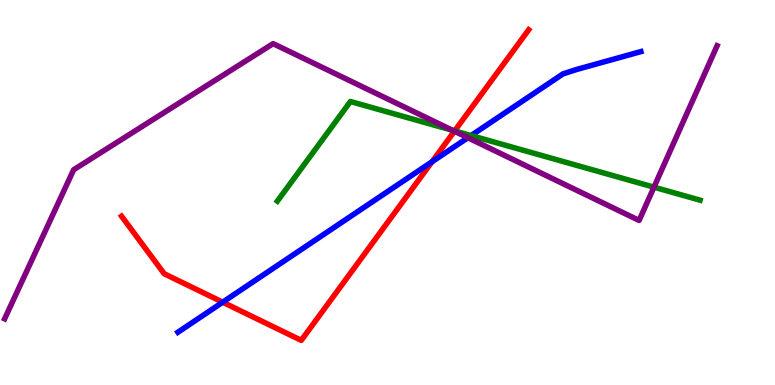[{'lines': ['blue', 'red'], 'intersections': [{'x': 2.87, 'y': 2.15}, {'x': 5.57, 'y': 5.8}]}, {'lines': ['green', 'red'], 'intersections': [{'x': 5.87, 'y': 6.6}]}, {'lines': ['purple', 'red'], 'intersections': [{'x': 5.86, 'y': 6.59}]}, {'lines': ['blue', 'green'], 'intersections': [{'x': 6.08, 'y': 6.48}]}, {'lines': ['blue', 'purple'], 'intersections': [{'x': 6.04, 'y': 6.42}]}, {'lines': ['green', 'purple'], 'intersections': [{'x': 5.84, 'y': 6.61}, {'x': 8.44, 'y': 5.14}]}]